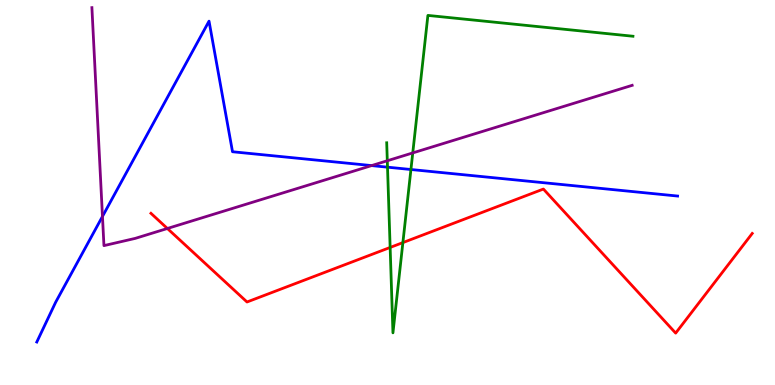[{'lines': ['blue', 'red'], 'intersections': []}, {'lines': ['green', 'red'], 'intersections': [{'x': 5.03, 'y': 3.57}, {'x': 5.2, 'y': 3.7}]}, {'lines': ['purple', 'red'], 'intersections': [{'x': 2.16, 'y': 4.07}]}, {'lines': ['blue', 'green'], 'intersections': [{'x': 5.0, 'y': 5.66}, {'x': 5.3, 'y': 5.6}]}, {'lines': ['blue', 'purple'], 'intersections': [{'x': 1.32, 'y': 4.38}, {'x': 4.79, 'y': 5.7}]}, {'lines': ['green', 'purple'], 'intersections': [{'x': 5.0, 'y': 5.82}, {'x': 5.33, 'y': 6.03}]}]